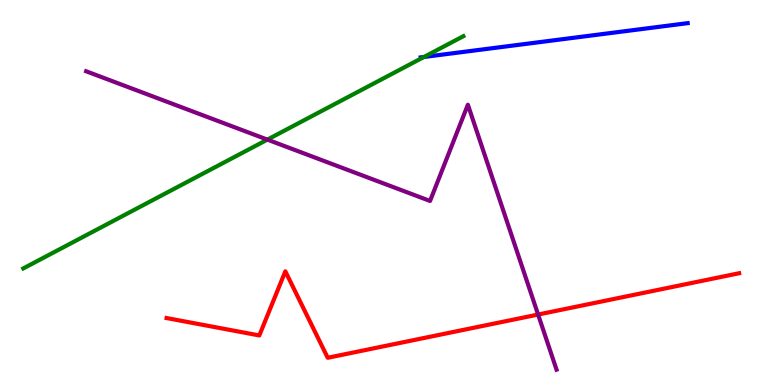[{'lines': ['blue', 'red'], 'intersections': []}, {'lines': ['green', 'red'], 'intersections': []}, {'lines': ['purple', 'red'], 'intersections': [{'x': 6.94, 'y': 1.83}]}, {'lines': ['blue', 'green'], 'intersections': [{'x': 5.47, 'y': 8.52}]}, {'lines': ['blue', 'purple'], 'intersections': []}, {'lines': ['green', 'purple'], 'intersections': [{'x': 3.45, 'y': 6.37}]}]